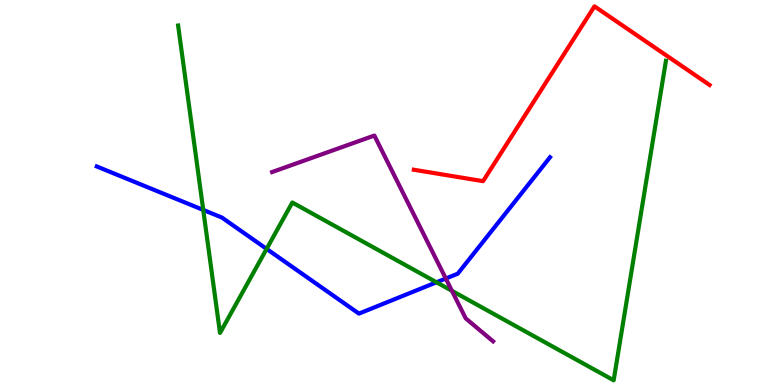[{'lines': ['blue', 'red'], 'intersections': []}, {'lines': ['green', 'red'], 'intersections': []}, {'lines': ['purple', 'red'], 'intersections': []}, {'lines': ['blue', 'green'], 'intersections': [{'x': 2.62, 'y': 4.55}, {'x': 3.44, 'y': 3.54}, {'x': 5.63, 'y': 2.67}]}, {'lines': ['blue', 'purple'], 'intersections': [{'x': 5.75, 'y': 2.77}]}, {'lines': ['green', 'purple'], 'intersections': [{'x': 5.83, 'y': 2.45}]}]